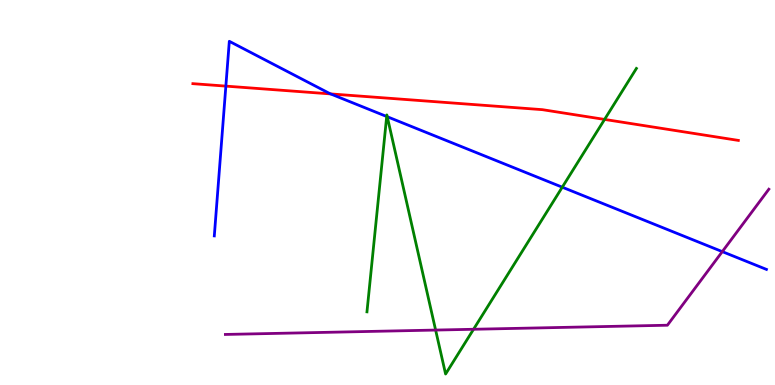[{'lines': ['blue', 'red'], 'intersections': [{'x': 2.91, 'y': 7.76}, {'x': 4.27, 'y': 7.56}]}, {'lines': ['green', 'red'], 'intersections': [{'x': 7.8, 'y': 6.9}]}, {'lines': ['purple', 'red'], 'intersections': []}, {'lines': ['blue', 'green'], 'intersections': [{'x': 4.99, 'y': 6.97}, {'x': 5.0, 'y': 6.97}, {'x': 7.26, 'y': 5.14}]}, {'lines': ['blue', 'purple'], 'intersections': [{'x': 9.32, 'y': 3.46}]}, {'lines': ['green', 'purple'], 'intersections': [{'x': 5.62, 'y': 1.43}, {'x': 6.11, 'y': 1.45}]}]